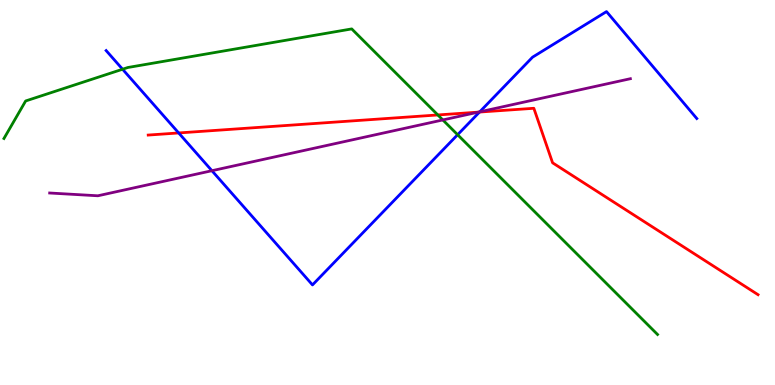[{'lines': ['blue', 'red'], 'intersections': [{'x': 2.31, 'y': 6.55}, {'x': 6.19, 'y': 7.09}]}, {'lines': ['green', 'red'], 'intersections': [{'x': 5.65, 'y': 7.01}]}, {'lines': ['purple', 'red'], 'intersections': [{'x': 6.17, 'y': 7.09}]}, {'lines': ['blue', 'green'], 'intersections': [{'x': 1.58, 'y': 8.2}, {'x': 5.9, 'y': 6.5}]}, {'lines': ['blue', 'purple'], 'intersections': [{'x': 2.73, 'y': 5.57}, {'x': 6.19, 'y': 7.1}]}, {'lines': ['green', 'purple'], 'intersections': [{'x': 5.71, 'y': 6.88}]}]